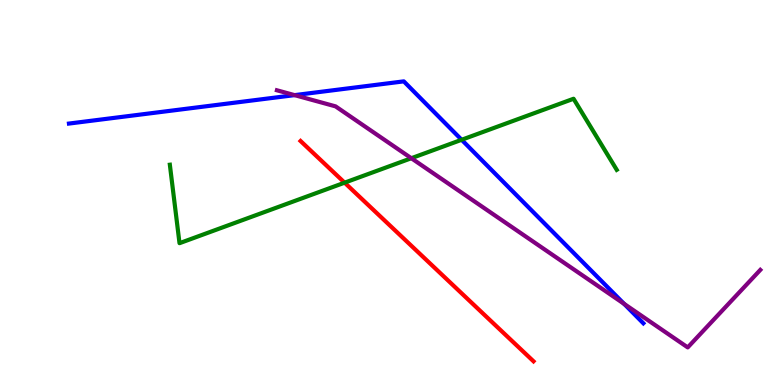[{'lines': ['blue', 'red'], 'intersections': []}, {'lines': ['green', 'red'], 'intersections': [{'x': 4.45, 'y': 5.26}]}, {'lines': ['purple', 'red'], 'intersections': []}, {'lines': ['blue', 'green'], 'intersections': [{'x': 5.96, 'y': 6.37}]}, {'lines': ['blue', 'purple'], 'intersections': [{'x': 3.8, 'y': 7.53}, {'x': 8.05, 'y': 2.11}]}, {'lines': ['green', 'purple'], 'intersections': [{'x': 5.31, 'y': 5.89}]}]